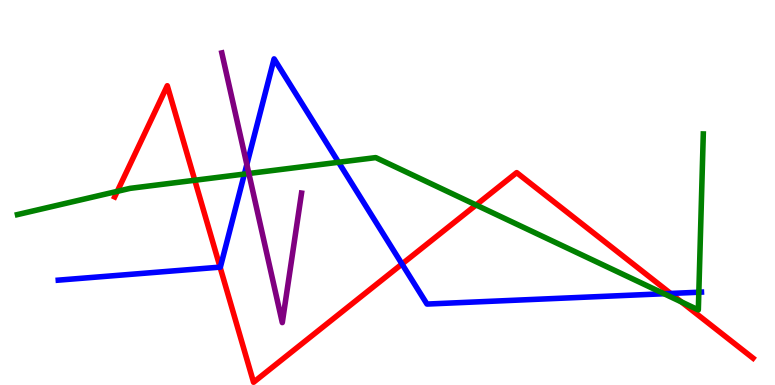[{'lines': ['blue', 'red'], 'intersections': [{'x': 2.84, 'y': 3.06}, {'x': 5.19, 'y': 3.14}, {'x': 8.65, 'y': 2.38}]}, {'lines': ['green', 'red'], 'intersections': [{'x': 1.51, 'y': 5.03}, {'x': 2.51, 'y': 5.32}, {'x': 6.14, 'y': 4.68}, {'x': 8.79, 'y': 2.16}]}, {'lines': ['purple', 'red'], 'intersections': []}, {'lines': ['blue', 'green'], 'intersections': [{'x': 3.15, 'y': 5.48}, {'x': 4.37, 'y': 5.79}, {'x': 8.57, 'y': 2.37}, {'x': 9.02, 'y': 2.41}]}, {'lines': ['blue', 'purple'], 'intersections': [{'x': 3.18, 'y': 5.73}]}, {'lines': ['green', 'purple'], 'intersections': [{'x': 3.21, 'y': 5.49}]}]